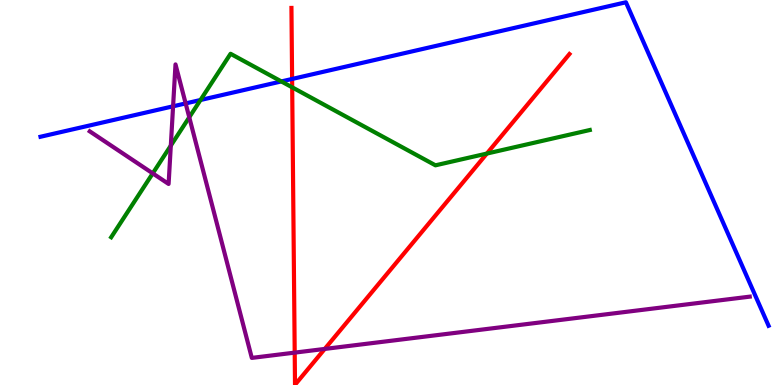[{'lines': ['blue', 'red'], 'intersections': [{'x': 3.77, 'y': 7.95}]}, {'lines': ['green', 'red'], 'intersections': [{'x': 3.77, 'y': 7.73}, {'x': 6.28, 'y': 6.01}]}, {'lines': ['purple', 'red'], 'intersections': [{'x': 3.8, 'y': 0.841}, {'x': 4.19, 'y': 0.937}]}, {'lines': ['blue', 'green'], 'intersections': [{'x': 2.59, 'y': 7.4}, {'x': 3.63, 'y': 7.88}]}, {'lines': ['blue', 'purple'], 'intersections': [{'x': 2.23, 'y': 7.24}, {'x': 2.4, 'y': 7.31}]}, {'lines': ['green', 'purple'], 'intersections': [{'x': 1.97, 'y': 5.5}, {'x': 2.2, 'y': 6.22}, {'x': 2.44, 'y': 6.95}]}]